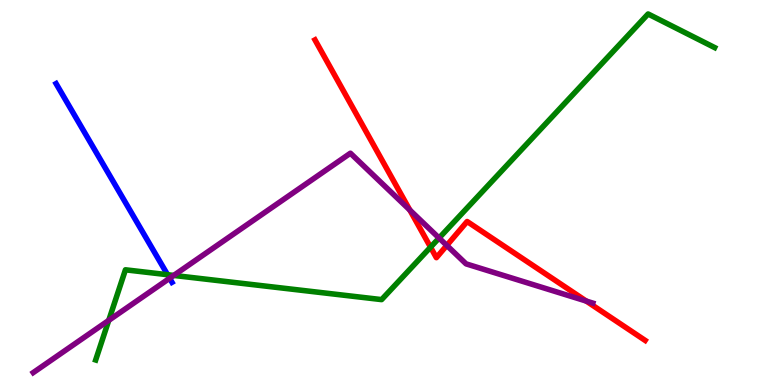[{'lines': ['blue', 'red'], 'intersections': []}, {'lines': ['green', 'red'], 'intersections': [{'x': 5.56, 'y': 3.58}]}, {'lines': ['purple', 'red'], 'intersections': [{'x': 5.29, 'y': 4.54}, {'x': 5.77, 'y': 3.63}, {'x': 7.56, 'y': 2.18}]}, {'lines': ['blue', 'green'], 'intersections': [{'x': 2.16, 'y': 2.86}]}, {'lines': ['blue', 'purple'], 'intersections': [{'x': 2.19, 'y': 2.77}]}, {'lines': ['green', 'purple'], 'intersections': [{'x': 1.4, 'y': 1.68}, {'x': 2.24, 'y': 2.85}, {'x': 5.67, 'y': 3.82}]}]